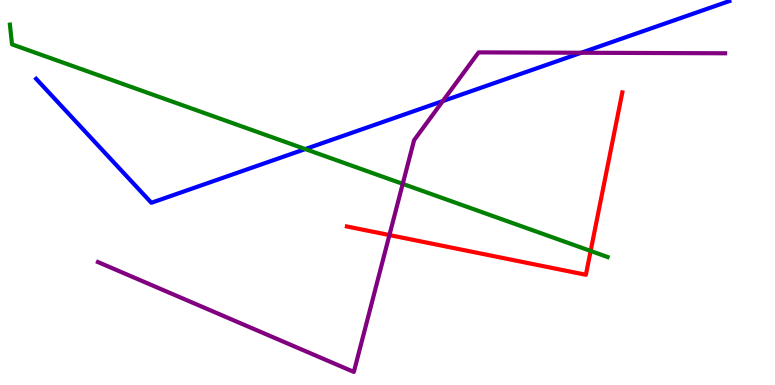[{'lines': ['blue', 'red'], 'intersections': []}, {'lines': ['green', 'red'], 'intersections': [{'x': 7.62, 'y': 3.48}]}, {'lines': ['purple', 'red'], 'intersections': [{'x': 5.02, 'y': 3.89}]}, {'lines': ['blue', 'green'], 'intersections': [{'x': 3.94, 'y': 6.13}]}, {'lines': ['blue', 'purple'], 'intersections': [{'x': 5.71, 'y': 7.37}, {'x': 7.5, 'y': 8.63}]}, {'lines': ['green', 'purple'], 'intersections': [{'x': 5.2, 'y': 5.22}]}]